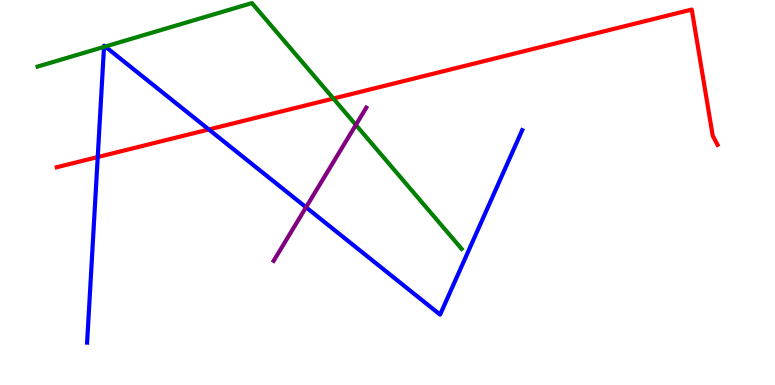[{'lines': ['blue', 'red'], 'intersections': [{'x': 1.26, 'y': 5.92}, {'x': 2.69, 'y': 6.64}]}, {'lines': ['green', 'red'], 'intersections': [{'x': 4.3, 'y': 7.44}]}, {'lines': ['purple', 'red'], 'intersections': []}, {'lines': ['blue', 'green'], 'intersections': [{'x': 1.34, 'y': 8.78}, {'x': 1.36, 'y': 8.79}]}, {'lines': ['blue', 'purple'], 'intersections': [{'x': 3.95, 'y': 4.62}]}, {'lines': ['green', 'purple'], 'intersections': [{'x': 4.59, 'y': 6.76}]}]